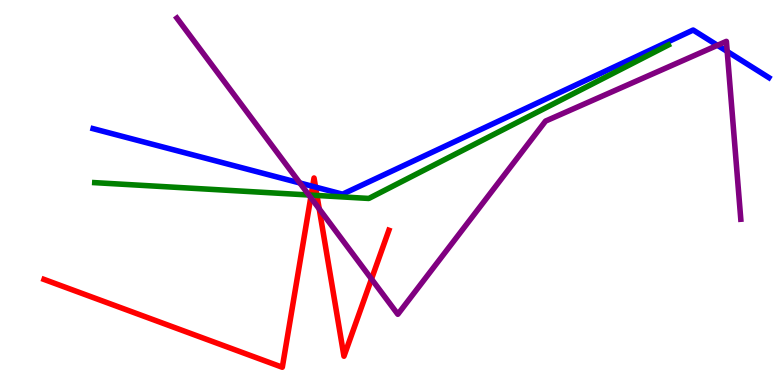[{'lines': ['blue', 'red'], 'intersections': [{'x': 4.03, 'y': 5.16}, {'x': 4.07, 'y': 5.14}]}, {'lines': ['green', 'red'], 'intersections': [{'x': 4.01, 'y': 4.93}, {'x': 4.09, 'y': 4.92}]}, {'lines': ['purple', 'red'], 'intersections': [{'x': 4.01, 'y': 4.87}, {'x': 4.12, 'y': 4.57}, {'x': 4.79, 'y': 2.75}]}, {'lines': ['blue', 'green'], 'intersections': []}, {'lines': ['blue', 'purple'], 'intersections': [{'x': 3.87, 'y': 5.25}, {'x': 9.26, 'y': 8.82}, {'x': 9.38, 'y': 8.66}]}, {'lines': ['green', 'purple'], 'intersections': [{'x': 3.99, 'y': 4.94}]}]